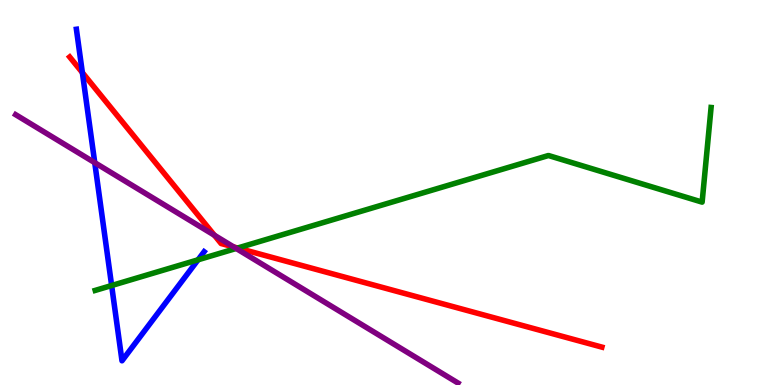[{'lines': ['blue', 'red'], 'intersections': [{'x': 1.06, 'y': 8.11}]}, {'lines': ['green', 'red'], 'intersections': [{'x': 3.07, 'y': 3.56}]}, {'lines': ['purple', 'red'], 'intersections': [{'x': 2.77, 'y': 3.89}, {'x': 3.02, 'y': 3.59}]}, {'lines': ['blue', 'green'], 'intersections': [{'x': 1.44, 'y': 2.58}, {'x': 2.56, 'y': 3.25}]}, {'lines': ['blue', 'purple'], 'intersections': [{'x': 1.22, 'y': 5.77}]}, {'lines': ['green', 'purple'], 'intersections': [{'x': 3.05, 'y': 3.55}]}]